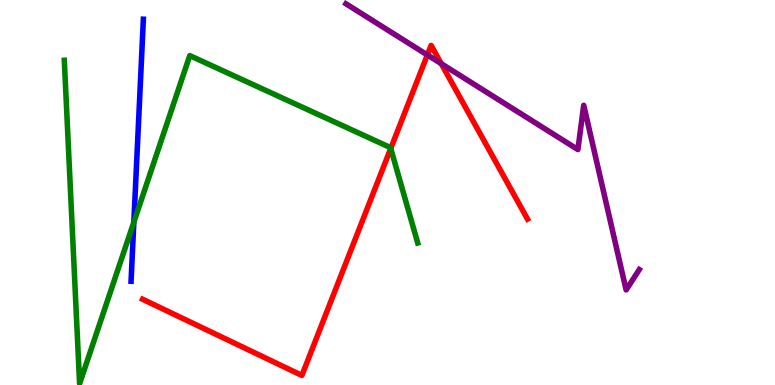[{'lines': ['blue', 'red'], 'intersections': []}, {'lines': ['green', 'red'], 'intersections': [{'x': 5.04, 'y': 6.14}]}, {'lines': ['purple', 'red'], 'intersections': [{'x': 5.51, 'y': 8.57}, {'x': 5.69, 'y': 8.35}]}, {'lines': ['blue', 'green'], 'intersections': [{'x': 1.73, 'y': 4.23}]}, {'lines': ['blue', 'purple'], 'intersections': []}, {'lines': ['green', 'purple'], 'intersections': []}]